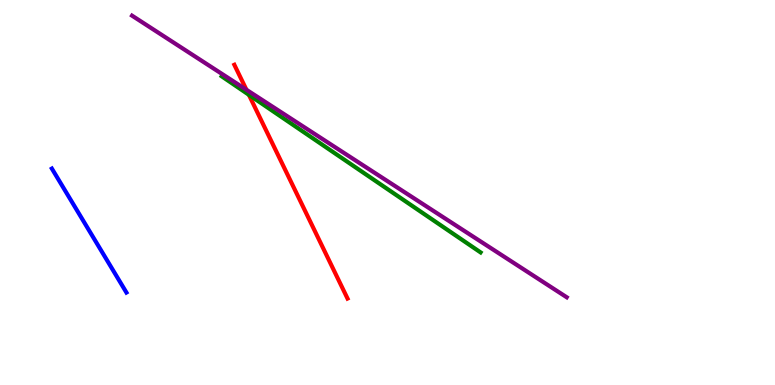[{'lines': ['blue', 'red'], 'intersections': []}, {'lines': ['green', 'red'], 'intersections': [{'x': 3.21, 'y': 7.54}]}, {'lines': ['purple', 'red'], 'intersections': [{'x': 3.18, 'y': 7.67}]}, {'lines': ['blue', 'green'], 'intersections': []}, {'lines': ['blue', 'purple'], 'intersections': []}, {'lines': ['green', 'purple'], 'intersections': []}]